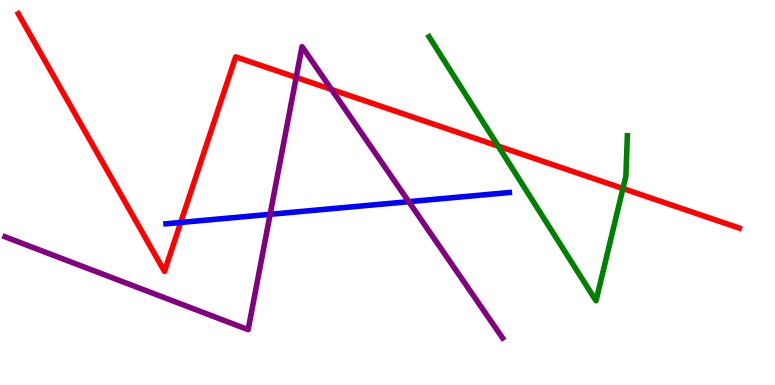[{'lines': ['blue', 'red'], 'intersections': [{'x': 2.33, 'y': 4.22}]}, {'lines': ['green', 'red'], 'intersections': [{'x': 6.43, 'y': 6.2}, {'x': 8.04, 'y': 5.1}]}, {'lines': ['purple', 'red'], 'intersections': [{'x': 3.82, 'y': 7.99}, {'x': 4.28, 'y': 7.68}]}, {'lines': ['blue', 'green'], 'intersections': []}, {'lines': ['blue', 'purple'], 'intersections': [{'x': 3.49, 'y': 4.43}, {'x': 5.27, 'y': 4.76}]}, {'lines': ['green', 'purple'], 'intersections': []}]